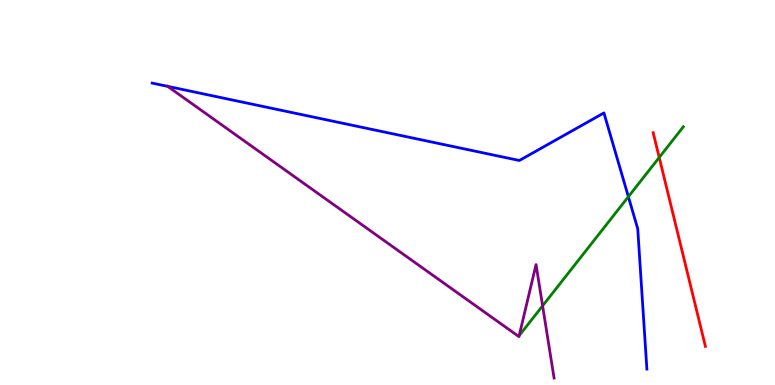[{'lines': ['blue', 'red'], 'intersections': []}, {'lines': ['green', 'red'], 'intersections': [{'x': 8.51, 'y': 5.91}]}, {'lines': ['purple', 'red'], 'intersections': []}, {'lines': ['blue', 'green'], 'intersections': [{'x': 8.11, 'y': 4.89}]}, {'lines': ['blue', 'purple'], 'intersections': [{'x': 2.16, 'y': 7.76}]}, {'lines': ['green', 'purple'], 'intersections': [{'x': 7.0, 'y': 2.06}]}]